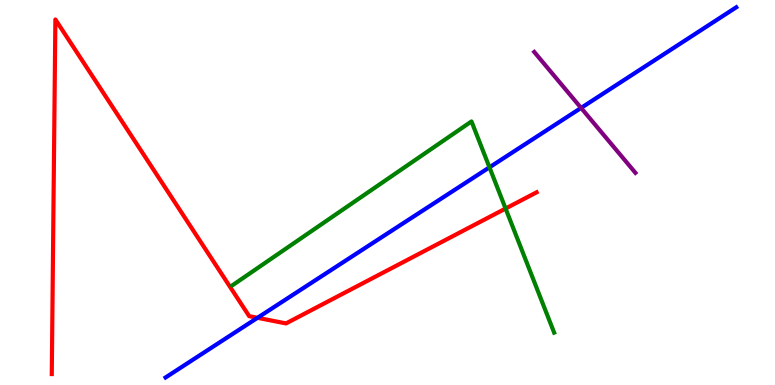[{'lines': ['blue', 'red'], 'intersections': [{'x': 3.32, 'y': 1.75}]}, {'lines': ['green', 'red'], 'intersections': [{'x': 6.52, 'y': 4.58}]}, {'lines': ['purple', 'red'], 'intersections': []}, {'lines': ['blue', 'green'], 'intersections': [{'x': 6.32, 'y': 5.65}]}, {'lines': ['blue', 'purple'], 'intersections': [{'x': 7.5, 'y': 7.2}]}, {'lines': ['green', 'purple'], 'intersections': []}]